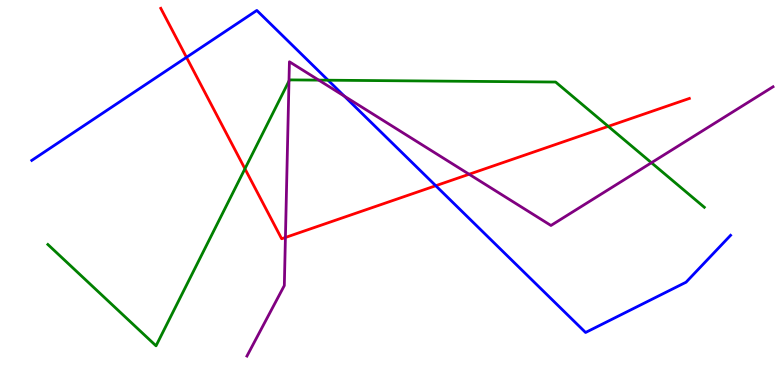[{'lines': ['blue', 'red'], 'intersections': [{'x': 2.41, 'y': 8.51}, {'x': 5.62, 'y': 5.18}]}, {'lines': ['green', 'red'], 'intersections': [{'x': 3.16, 'y': 5.62}, {'x': 7.85, 'y': 6.72}]}, {'lines': ['purple', 'red'], 'intersections': [{'x': 3.68, 'y': 3.83}, {'x': 6.05, 'y': 5.47}]}, {'lines': ['blue', 'green'], 'intersections': [{'x': 4.23, 'y': 7.92}]}, {'lines': ['blue', 'purple'], 'intersections': [{'x': 4.44, 'y': 7.5}]}, {'lines': ['green', 'purple'], 'intersections': [{'x': 3.73, 'y': 7.89}, {'x': 4.11, 'y': 7.92}, {'x': 8.41, 'y': 5.77}]}]